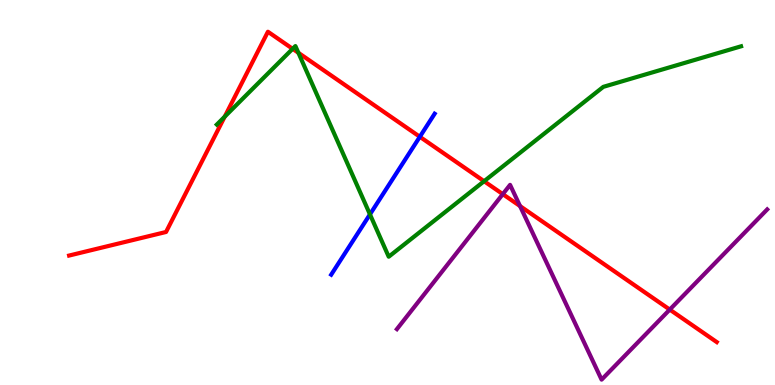[{'lines': ['blue', 'red'], 'intersections': [{'x': 5.42, 'y': 6.45}]}, {'lines': ['green', 'red'], 'intersections': [{'x': 2.9, 'y': 6.97}, {'x': 3.78, 'y': 8.73}, {'x': 3.85, 'y': 8.63}, {'x': 6.25, 'y': 5.29}]}, {'lines': ['purple', 'red'], 'intersections': [{'x': 6.49, 'y': 4.96}, {'x': 6.71, 'y': 4.65}, {'x': 8.64, 'y': 1.96}]}, {'lines': ['blue', 'green'], 'intersections': [{'x': 4.77, 'y': 4.43}]}, {'lines': ['blue', 'purple'], 'intersections': []}, {'lines': ['green', 'purple'], 'intersections': []}]